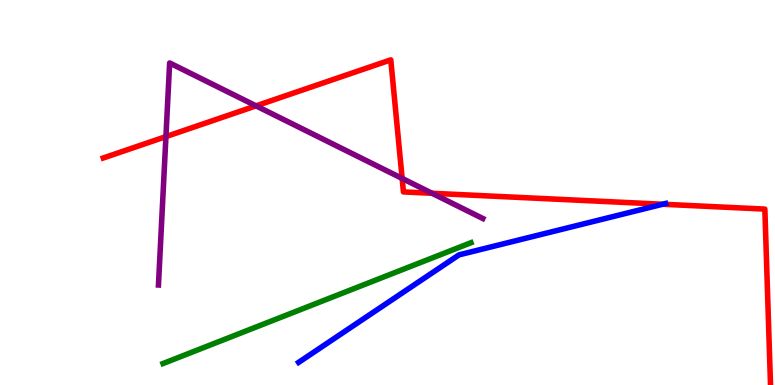[{'lines': ['blue', 'red'], 'intersections': [{'x': 8.55, 'y': 4.7}]}, {'lines': ['green', 'red'], 'intersections': []}, {'lines': ['purple', 'red'], 'intersections': [{'x': 2.14, 'y': 6.45}, {'x': 3.3, 'y': 7.25}, {'x': 5.19, 'y': 5.37}, {'x': 5.57, 'y': 4.98}]}, {'lines': ['blue', 'green'], 'intersections': []}, {'lines': ['blue', 'purple'], 'intersections': []}, {'lines': ['green', 'purple'], 'intersections': []}]